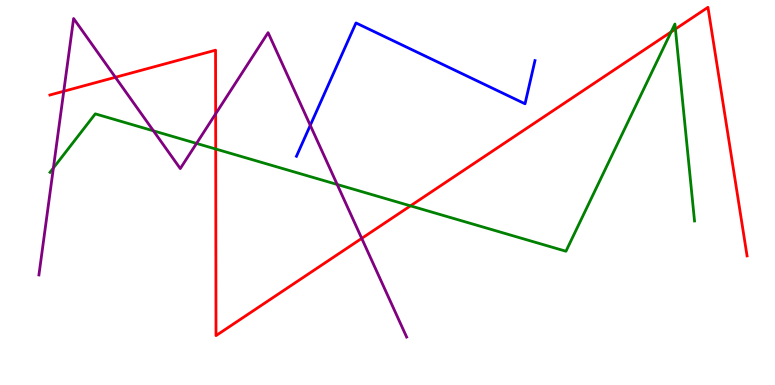[{'lines': ['blue', 'red'], 'intersections': []}, {'lines': ['green', 'red'], 'intersections': [{'x': 2.78, 'y': 6.13}, {'x': 5.3, 'y': 4.65}, {'x': 8.66, 'y': 9.17}, {'x': 8.72, 'y': 9.25}]}, {'lines': ['purple', 'red'], 'intersections': [{'x': 0.823, 'y': 7.63}, {'x': 1.49, 'y': 7.99}, {'x': 2.78, 'y': 7.04}, {'x': 4.67, 'y': 3.81}]}, {'lines': ['blue', 'green'], 'intersections': []}, {'lines': ['blue', 'purple'], 'intersections': [{'x': 4.0, 'y': 6.74}]}, {'lines': ['green', 'purple'], 'intersections': [{'x': 0.689, 'y': 5.64}, {'x': 1.98, 'y': 6.6}, {'x': 2.54, 'y': 6.28}, {'x': 4.35, 'y': 5.21}]}]